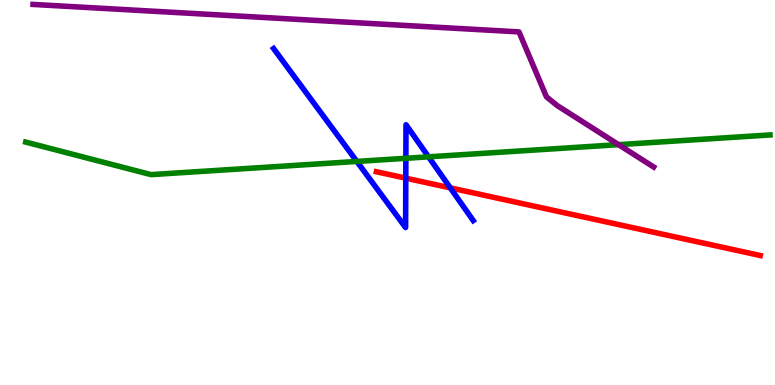[{'lines': ['blue', 'red'], 'intersections': [{'x': 5.24, 'y': 5.37}, {'x': 5.81, 'y': 5.12}]}, {'lines': ['green', 'red'], 'intersections': []}, {'lines': ['purple', 'red'], 'intersections': []}, {'lines': ['blue', 'green'], 'intersections': [{'x': 4.6, 'y': 5.81}, {'x': 5.24, 'y': 5.89}, {'x': 5.53, 'y': 5.93}]}, {'lines': ['blue', 'purple'], 'intersections': []}, {'lines': ['green', 'purple'], 'intersections': [{'x': 7.98, 'y': 6.24}]}]